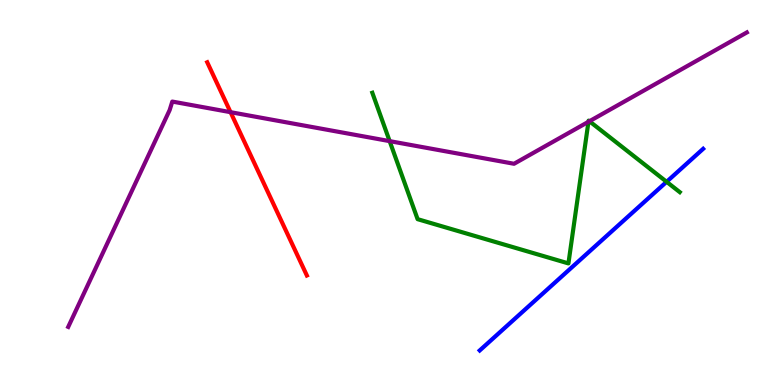[{'lines': ['blue', 'red'], 'intersections': []}, {'lines': ['green', 'red'], 'intersections': []}, {'lines': ['purple', 'red'], 'intersections': [{'x': 2.97, 'y': 7.09}]}, {'lines': ['blue', 'green'], 'intersections': [{'x': 8.6, 'y': 5.28}]}, {'lines': ['blue', 'purple'], 'intersections': []}, {'lines': ['green', 'purple'], 'intersections': [{'x': 5.03, 'y': 6.33}, {'x': 7.59, 'y': 6.84}, {'x': 7.61, 'y': 6.85}]}]